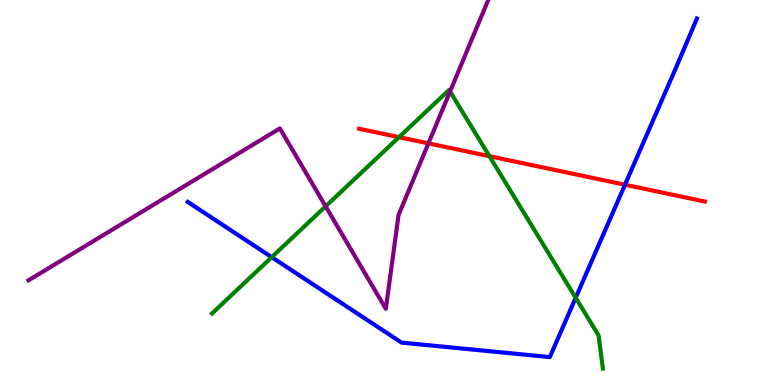[{'lines': ['blue', 'red'], 'intersections': [{'x': 8.06, 'y': 5.2}]}, {'lines': ['green', 'red'], 'intersections': [{'x': 5.15, 'y': 6.44}, {'x': 6.32, 'y': 5.94}]}, {'lines': ['purple', 'red'], 'intersections': [{'x': 5.53, 'y': 6.28}]}, {'lines': ['blue', 'green'], 'intersections': [{'x': 3.51, 'y': 3.32}, {'x': 7.43, 'y': 2.27}]}, {'lines': ['blue', 'purple'], 'intersections': []}, {'lines': ['green', 'purple'], 'intersections': [{'x': 4.2, 'y': 4.64}, {'x': 5.81, 'y': 7.62}]}]